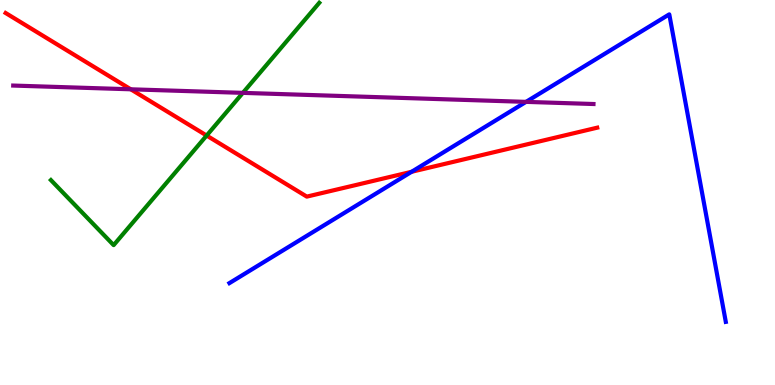[{'lines': ['blue', 'red'], 'intersections': [{'x': 5.31, 'y': 5.54}]}, {'lines': ['green', 'red'], 'intersections': [{'x': 2.67, 'y': 6.48}]}, {'lines': ['purple', 'red'], 'intersections': [{'x': 1.69, 'y': 7.68}]}, {'lines': ['blue', 'green'], 'intersections': []}, {'lines': ['blue', 'purple'], 'intersections': [{'x': 6.79, 'y': 7.35}]}, {'lines': ['green', 'purple'], 'intersections': [{'x': 3.13, 'y': 7.59}]}]